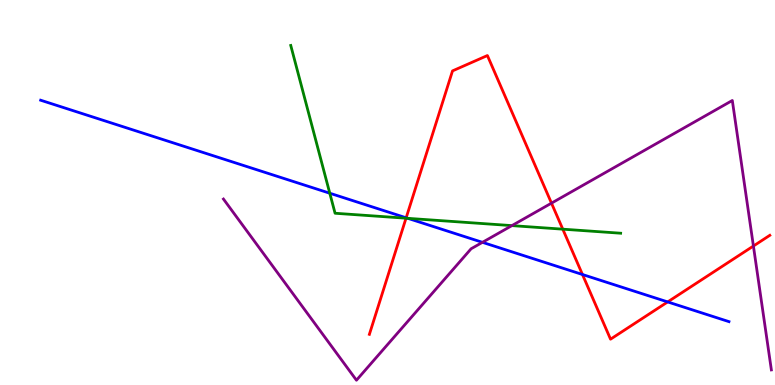[{'lines': ['blue', 'red'], 'intersections': [{'x': 5.24, 'y': 4.34}, {'x': 7.52, 'y': 2.87}, {'x': 8.62, 'y': 2.16}]}, {'lines': ['green', 'red'], 'intersections': [{'x': 5.24, 'y': 4.33}, {'x': 7.26, 'y': 4.05}]}, {'lines': ['purple', 'red'], 'intersections': [{'x': 7.12, 'y': 4.72}, {'x': 9.72, 'y': 3.61}]}, {'lines': ['blue', 'green'], 'intersections': [{'x': 4.26, 'y': 4.98}, {'x': 5.26, 'y': 4.33}]}, {'lines': ['blue', 'purple'], 'intersections': [{'x': 6.23, 'y': 3.71}]}, {'lines': ['green', 'purple'], 'intersections': [{'x': 6.61, 'y': 4.14}]}]